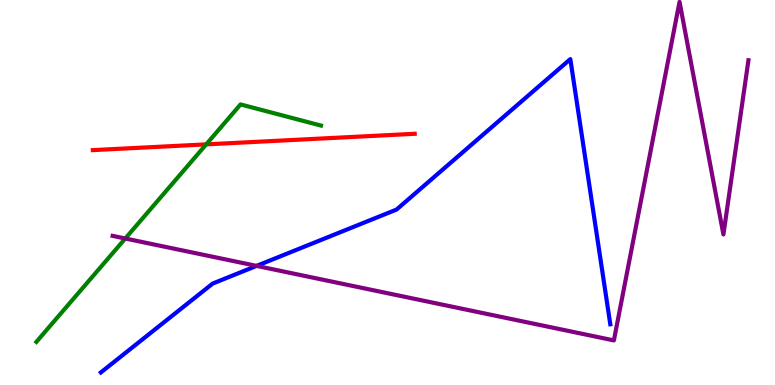[{'lines': ['blue', 'red'], 'intersections': []}, {'lines': ['green', 'red'], 'intersections': [{'x': 2.66, 'y': 6.25}]}, {'lines': ['purple', 'red'], 'intersections': []}, {'lines': ['blue', 'green'], 'intersections': []}, {'lines': ['blue', 'purple'], 'intersections': [{'x': 3.31, 'y': 3.09}]}, {'lines': ['green', 'purple'], 'intersections': [{'x': 1.62, 'y': 3.81}]}]